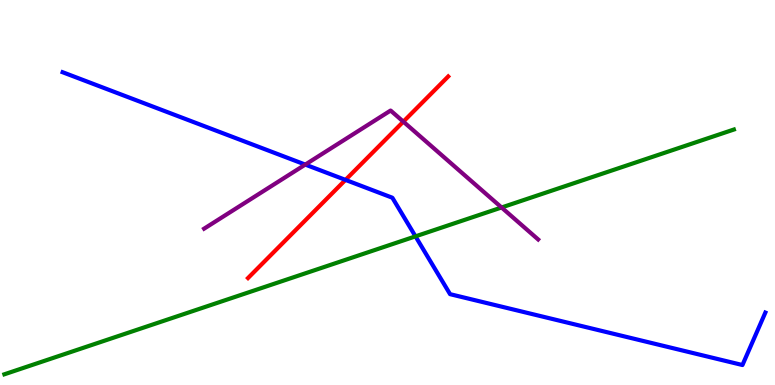[{'lines': ['blue', 'red'], 'intersections': [{'x': 4.46, 'y': 5.33}]}, {'lines': ['green', 'red'], 'intersections': []}, {'lines': ['purple', 'red'], 'intersections': [{'x': 5.2, 'y': 6.84}]}, {'lines': ['blue', 'green'], 'intersections': [{'x': 5.36, 'y': 3.86}]}, {'lines': ['blue', 'purple'], 'intersections': [{'x': 3.94, 'y': 5.73}]}, {'lines': ['green', 'purple'], 'intersections': [{'x': 6.47, 'y': 4.61}]}]